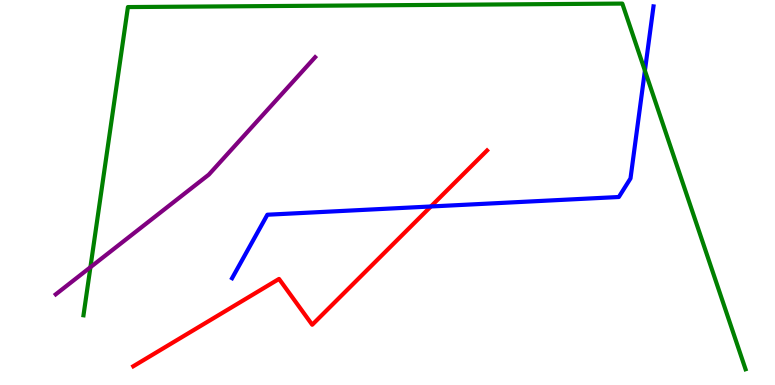[{'lines': ['blue', 'red'], 'intersections': [{'x': 5.56, 'y': 4.64}]}, {'lines': ['green', 'red'], 'intersections': []}, {'lines': ['purple', 'red'], 'intersections': []}, {'lines': ['blue', 'green'], 'intersections': [{'x': 8.32, 'y': 8.17}]}, {'lines': ['blue', 'purple'], 'intersections': []}, {'lines': ['green', 'purple'], 'intersections': [{'x': 1.17, 'y': 3.06}]}]